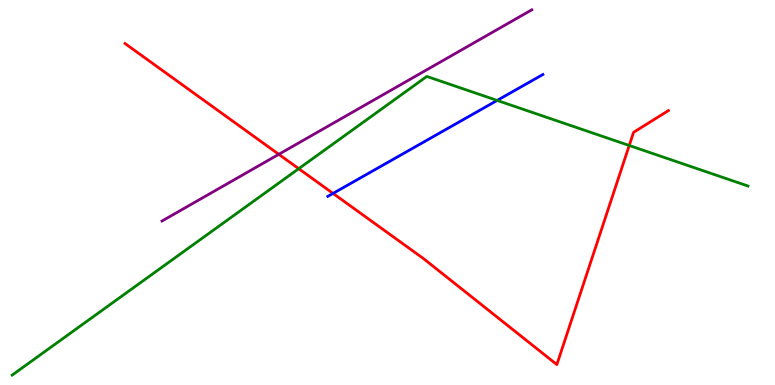[{'lines': ['blue', 'red'], 'intersections': [{'x': 4.3, 'y': 4.98}]}, {'lines': ['green', 'red'], 'intersections': [{'x': 3.85, 'y': 5.62}, {'x': 8.12, 'y': 6.22}]}, {'lines': ['purple', 'red'], 'intersections': [{'x': 3.6, 'y': 5.99}]}, {'lines': ['blue', 'green'], 'intersections': [{'x': 6.41, 'y': 7.39}]}, {'lines': ['blue', 'purple'], 'intersections': []}, {'lines': ['green', 'purple'], 'intersections': []}]